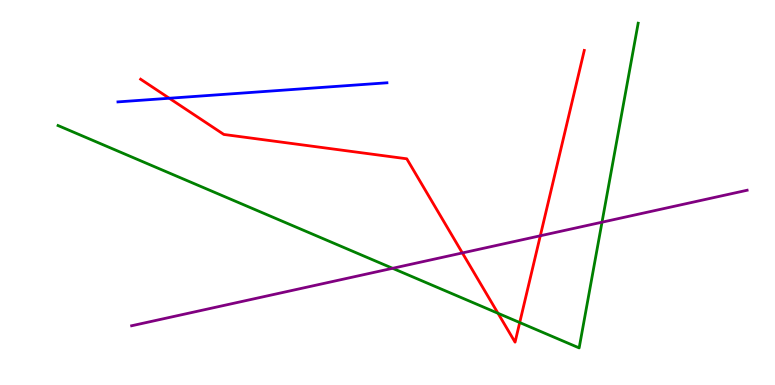[{'lines': ['blue', 'red'], 'intersections': [{'x': 2.18, 'y': 7.45}]}, {'lines': ['green', 'red'], 'intersections': [{'x': 6.43, 'y': 1.86}, {'x': 6.71, 'y': 1.62}]}, {'lines': ['purple', 'red'], 'intersections': [{'x': 5.97, 'y': 3.43}, {'x': 6.97, 'y': 3.88}]}, {'lines': ['blue', 'green'], 'intersections': []}, {'lines': ['blue', 'purple'], 'intersections': []}, {'lines': ['green', 'purple'], 'intersections': [{'x': 5.07, 'y': 3.03}, {'x': 7.77, 'y': 4.23}]}]